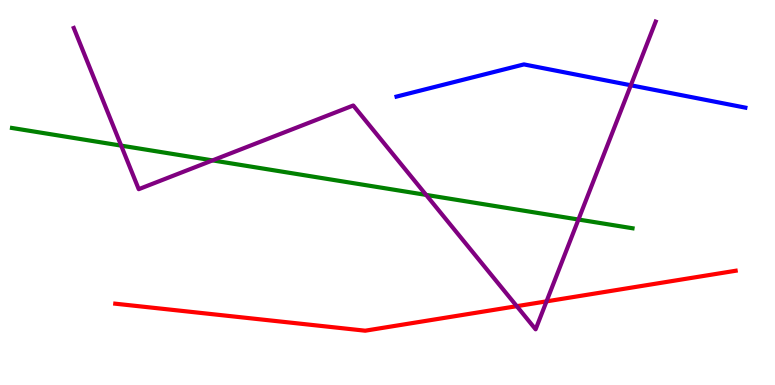[{'lines': ['blue', 'red'], 'intersections': []}, {'lines': ['green', 'red'], 'intersections': []}, {'lines': ['purple', 'red'], 'intersections': [{'x': 6.67, 'y': 2.05}, {'x': 7.05, 'y': 2.17}]}, {'lines': ['blue', 'green'], 'intersections': []}, {'lines': ['blue', 'purple'], 'intersections': [{'x': 8.14, 'y': 7.78}]}, {'lines': ['green', 'purple'], 'intersections': [{'x': 1.56, 'y': 6.22}, {'x': 2.74, 'y': 5.83}, {'x': 5.5, 'y': 4.94}, {'x': 7.46, 'y': 4.3}]}]